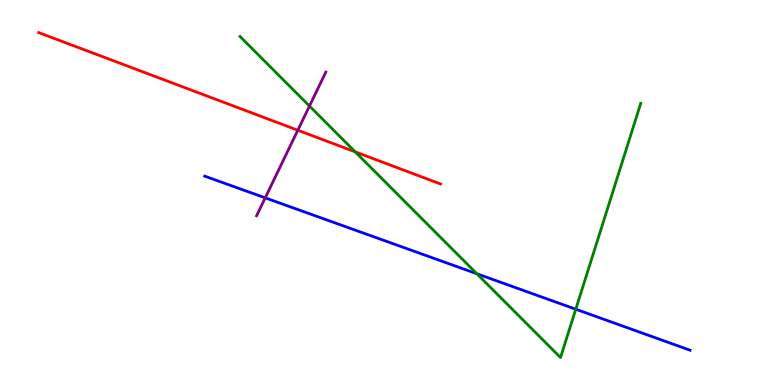[{'lines': ['blue', 'red'], 'intersections': []}, {'lines': ['green', 'red'], 'intersections': [{'x': 4.58, 'y': 6.06}]}, {'lines': ['purple', 'red'], 'intersections': [{'x': 3.84, 'y': 6.62}]}, {'lines': ['blue', 'green'], 'intersections': [{'x': 6.15, 'y': 2.89}, {'x': 7.43, 'y': 1.97}]}, {'lines': ['blue', 'purple'], 'intersections': [{'x': 3.42, 'y': 4.86}]}, {'lines': ['green', 'purple'], 'intersections': [{'x': 3.99, 'y': 7.25}]}]